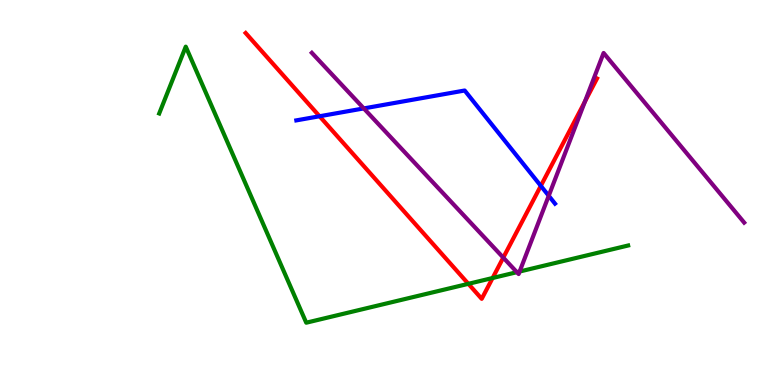[{'lines': ['blue', 'red'], 'intersections': [{'x': 4.12, 'y': 6.98}, {'x': 6.98, 'y': 5.17}]}, {'lines': ['green', 'red'], 'intersections': [{'x': 6.04, 'y': 2.63}, {'x': 6.36, 'y': 2.78}]}, {'lines': ['purple', 'red'], 'intersections': [{'x': 6.49, 'y': 3.31}, {'x': 7.55, 'y': 7.36}]}, {'lines': ['blue', 'green'], 'intersections': []}, {'lines': ['blue', 'purple'], 'intersections': [{'x': 4.69, 'y': 7.18}, {'x': 7.08, 'y': 4.91}]}, {'lines': ['green', 'purple'], 'intersections': [{'x': 6.67, 'y': 2.93}, {'x': 6.71, 'y': 2.95}]}]